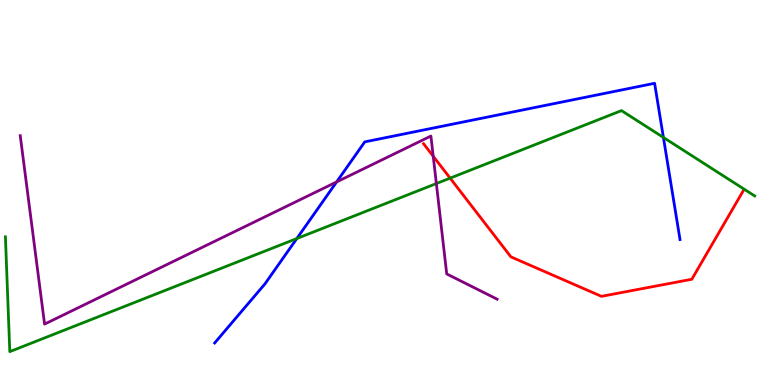[{'lines': ['blue', 'red'], 'intersections': []}, {'lines': ['green', 'red'], 'intersections': [{'x': 5.81, 'y': 5.37}]}, {'lines': ['purple', 'red'], 'intersections': [{'x': 5.59, 'y': 5.94}]}, {'lines': ['blue', 'green'], 'intersections': [{'x': 3.83, 'y': 3.8}, {'x': 8.56, 'y': 6.43}]}, {'lines': ['blue', 'purple'], 'intersections': [{'x': 4.34, 'y': 5.27}]}, {'lines': ['green', 'purple'], 'intersections': [{'x': 5.63, 'y': 5.23}]}]